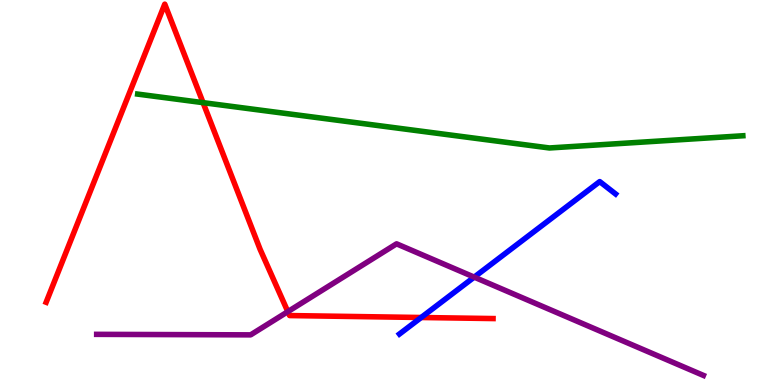[{'lines': ['blue', 'red'], 'intersections': [{'x': 5.43, 'y': 1.75}]}, {'lines': ['green', 'red'], 'intersections': [{'x': 2.62, 'y': 7.33}]}, {'lines': ['purple', 'red'], 'intersections': [{'x': 3.71, 'y': 1.91}]}, {'lines': ['blue', 'green'], 'intersections': []}, {'lines': ['blue', 'purple'], 'intersections': [{'x': 6.12, 'y': 2.8}]}, {'lines': ['green', 'purple'], 'intersections': []}]